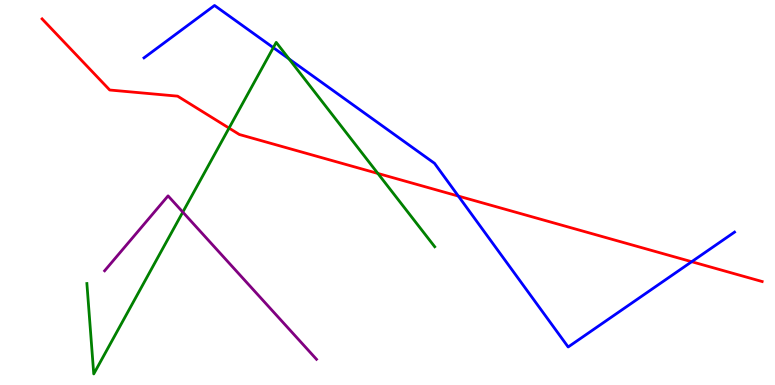[{'lines': ['blue', 'red'], 'intersections': [{'x': 5.91, 'y': 4.91}, {'x': 8.93, 'y': 3.2}]}, {'lines': ['green', 'red'], 'intersections': [{'x': 2.96, 'y': 6.67}, {'x': 4.88, 'y': 5.49}]}, {'lines': ['purple', 'red'], 'intersections': []}, {'lines': ['blue', 'green'], 'intersections': [{'x': 3.53, 'y': 8.76}, {'x': 3.73, 'y': 8.47}]}, {'lines': ['blue', 'purple'], 'intersections': []}, {'lines': ['green', 'purple'], 'intersections': [{'x': 2.36, 'y': 4.49}]}]